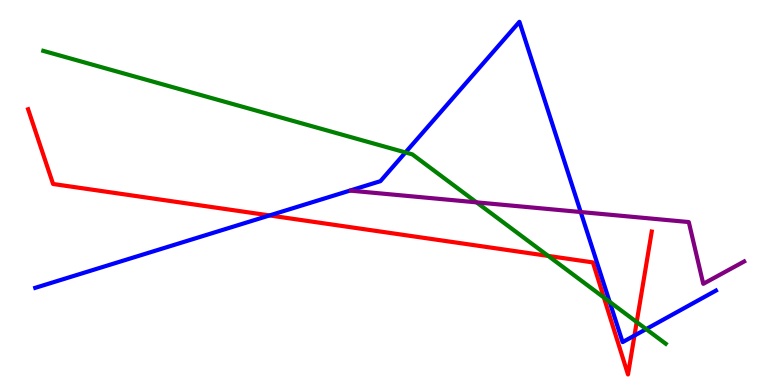[{'lines': ['blue', 'red'], 'intersections': [{'x': 3.48, 'y': 4.4}, {'x': 8.19, 'y': 1.28}]}, {'lines': ['green', 'red'], 'intersections': [{'x': 7.07, 'y': 3.35}, {'x': 7.79, 'y': 2.27}, {'x': 8.22, 'y': 1.64}]}, {'lines': ['purple', 'red'], 'intersections': []}, {'lines': ['blue', 'green'], 'intersections': [{'x': 5.23, 'y': 6.04}, {'x': 7.87, 'y': 2.16}, {'x': 8.34, 'y': 1.45}]}, {'lines': ['blue', 'purple'], 'intersections': [{'x': 7.49, 'y': 4.49}]}, {'lines': ['green', 'purple'], 'intersections': [{'x': 6.15, 'y': 4.74}]}]